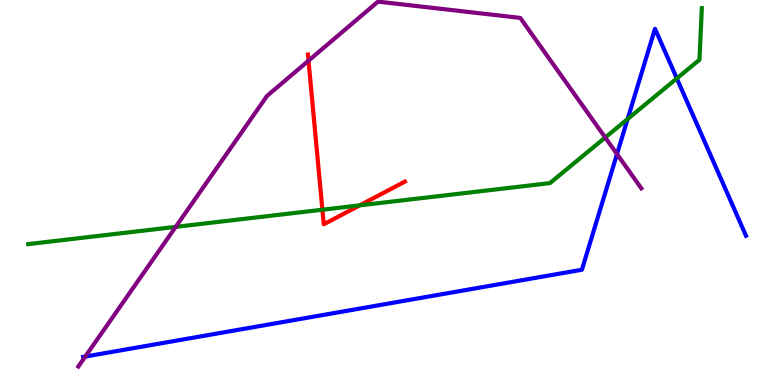[{'lines': ['blue', 'red'], 'intersections': []}, {'lines': ['green', 'red'], 'intersections': [{'x': 4.16, 'y': 4.55}, {'x': 4.64, 'y': 4.67}]}, {'lines': ['purple', 'red'], 'intersections': [{'x': 3.98, 'y': 8.42}]}, {'lines': ['blue', 'green'], 'intersections': [{'x': 8.1, 'y': 6.91}, {'x': 8.73, 'y': 7.96}]}, {'lines': ['blue', 'purple'], 'intersections': [{'x': 1.1, 'y': 0.738}, {'x': 7.96, 'y': 6.0}]}, {'lines': ['green', 'purple'], 'intersections': [{'x': 2.27, 'y': 4.11}, {'x': 7.81, 'y': 6.43}]}]